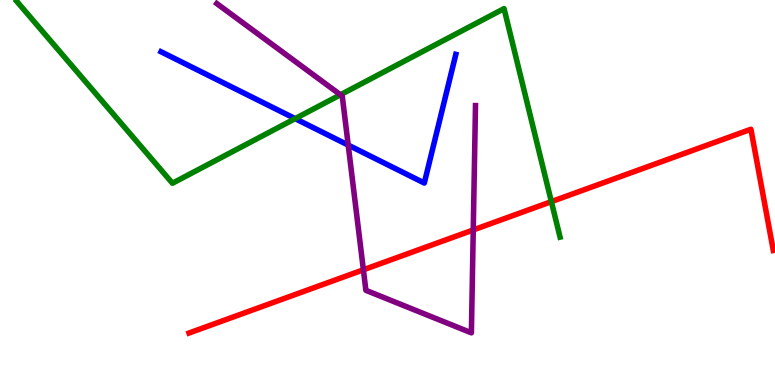[{'lines': ['blue', 'red'], 'intersections': []}, {'lines': ['green', 'red'], 'intersections': [{'x': 7.11, 'y': 4.76}]}, {'lines': ['purple', 'red'], 'intersections': [{'x': 4.69, 'y': 2.99}, {'x': 6.11, 'y': 4.03}]}, {'lines': ['blue', 'green'], 'intersections': [{'x': 3.81, 'y': 6.92}]}, {'lines': ['blue', 'purple'], 'intersections': [{'x': 4.49, 'y': 6.23}]}, {'lines': ['green', 'purple'], 'intersections': [{'x': 4.39, 'y': 7.54}]}]